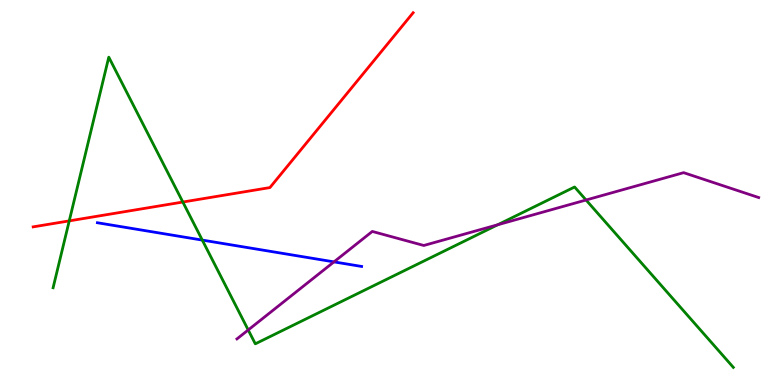[{'lines': ['blue', 'red'], 'intersections': []}, {'lines': ['green', 'red'], 'intersections': [{'x': 0.894, 'y': 4.26}, {'x': 2.36, 'y': 4.75}]}, {'lines': ['purple', 'red'], 'intersections': []}, {'lines': ['blue', 'green'], 'intersections': [{'x': 2.61, 'y': 3.76}]}, {'lines': ['blue', 'purple'], 'intersections': [{'x': 4.31, 'y': 3.2}]}, {'lines': ['green', 'purple'], 'intersections': [{'x': 3.2, 'y': 1.43}, {'x': 6.42, 'y': 4.16}, {'x': 7.56, 'y': 4.8}]}]